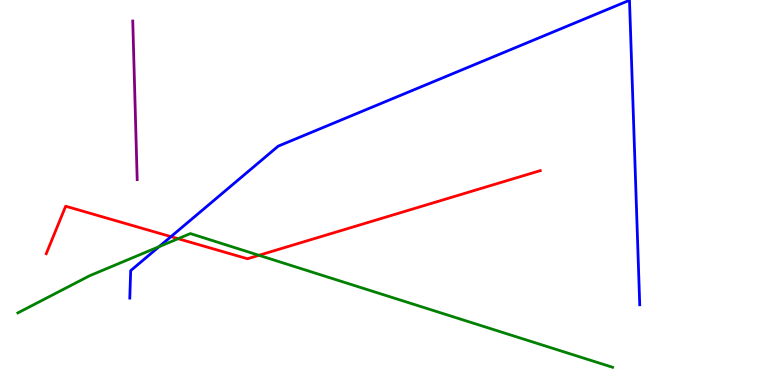[{'lines': ['blue', 'red'], 'intersections': [{'x': 2.21, 'y': 3.85}]}, {'lines': ['green', 'red'], 'intersections': [{'x': 2.3, 'y': 3.8}, {'x': 3.34, 'y': 3.37}]}, {'lines': ['purple', 'red'], 'intersections': []}, {'lines': ['blue', 'green'], 'intersections': [{'x': 2.05, 'y': 3.59}]}, {'lines': ['blue', 'purple'], 'intersections': []}, {'lines': ['green', 'purple'], 'intersections': []}]